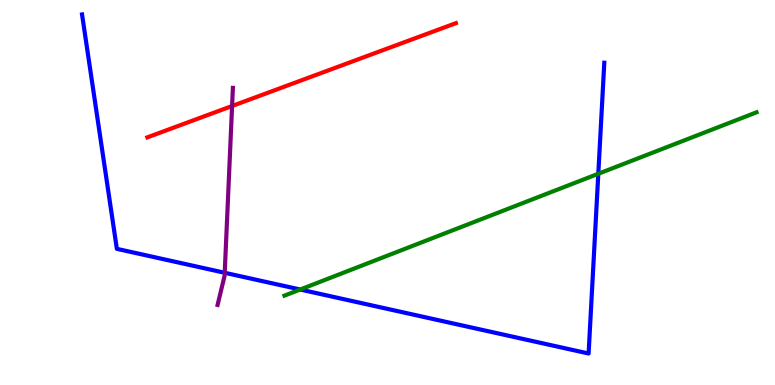[{'lines': ['blue', 'red'], 'intersections': []}, {'lines': ['green', 'red'], 'intersections': []}, {'lines': ['purple', 'red'], 'intersections': [{'x': 2.99, 'y': 7.25}]}, {'lines': ['blue', 'green'], 'intersections': [{'x': 3.87, 'y': 2.48}, {'x': 7.72, 'y': 5.49}]}, {'lines': ['blue', 'purple'], 'intersections': [{'x': 2.9, 'y': 2.91}]}, {'lines': ['green', 'purple'], 'intersections': []}]